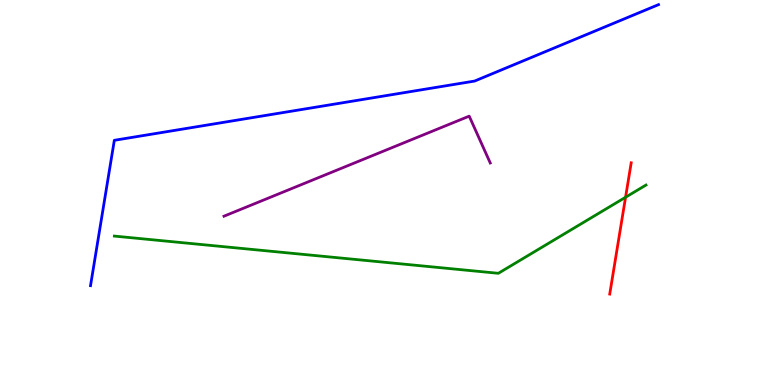[{'lines': ['blue', 'red'], 'intersections': []}, {'lines': ['green', 'red'], 'intersections': [{'x': 8.07, 'y': 4.88}]}, {'lines': ['purple', 'red'], 'intersections': []}, {'lines': ['blue', 'green'], 'intersections': []}, {'lines': ['blue', 'purple'], 'intersections': []}, {'lines': ['green', 'purple'], 'intersections': []}]